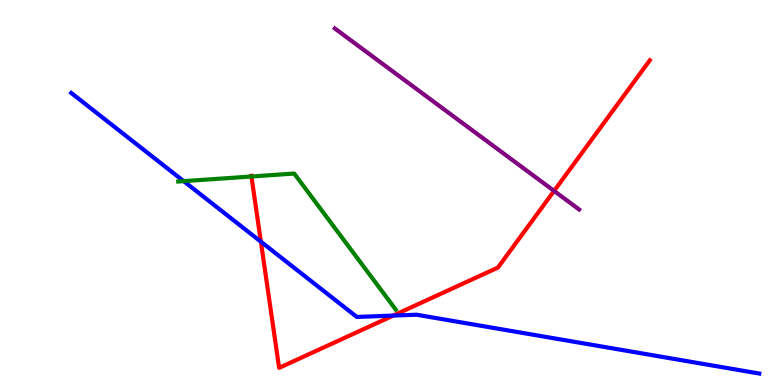[{'lines': ['blue', 'red'], 'intersections': [{'x': 3.37, 'y': 3.72}, {'x': 5.07, 'y': 1.8}]}, {'lines': ['green', 'red'], 'intersections': [{'x': 3.24, 'y': 5.42}]}, {'lines': ['purple', 'red'], 'intersections': [{'x': 7.15, 'y': 5.04}]}, {'lines': ['blue', 'green'], 'intersections': [{'x': 2.37, 'y': 5.29}]}, {'lines': ['blue', 'purple'], 'intersections': []}, {'lines': ['green', 'purple'], 'intersections': []}]